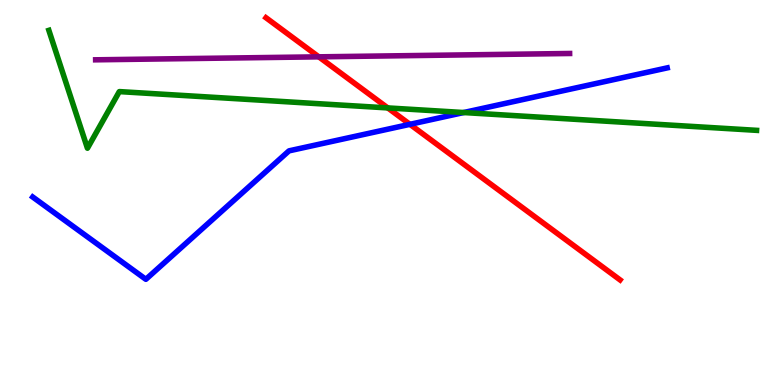[{'lines': ['blue', 'red'], 'intersections': [{'x': 5.29, 'y': 6.77}]}, {'lines': ['green', 'red'], 'intersections': [{'x': 5.0, 'y': 7.2}]}, {'lines': ['purple', 'red'], 'intersections': [{'x': 4.11, 'y': 8.52}]}, {'lines': ['blue', 'green'], 'intersections': [{'x': 5.98, 'y': 7.08}]}, {'lines': ['blue', 'purple'], 'intersections': []}, {'lines': ['green', 'purple'], 'intersections': []}]